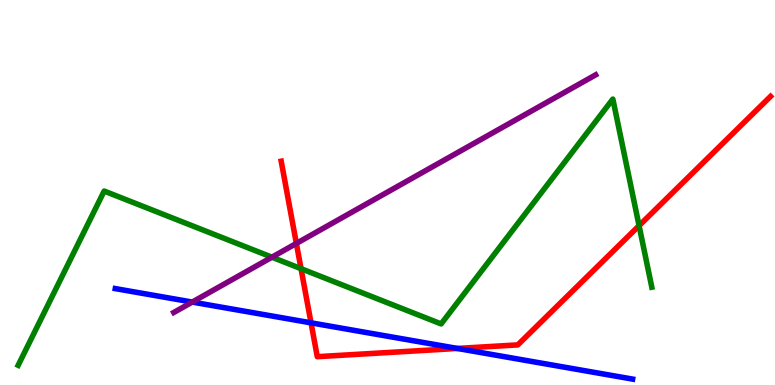[{'lines': ['blue', 'red'], 'intersections': [{'x': 4.01, 'y': 1.61}, {'x': 5.9, 'y': 0.95}]}, {'lines': ['green', 'red'], 'intersections': [{'x': 3.88, 'y': 3.02}, {'x': 8.25, 'y': 4.14}]}, {'lines': ['purple', 'red'], 'intersections': [{'x': 3.82, 'y': 3.68}]}, {'lines': ['blue', 'green'], 'intersections': []}, {'lines': ['blue', 'purple'], 'intersections': [{'x': 2.48, 'y': 2.15}]}, {'lines': ['green', 'purple'], 'intersections': [{'x': 3.51, 'y': 3.32}]}]